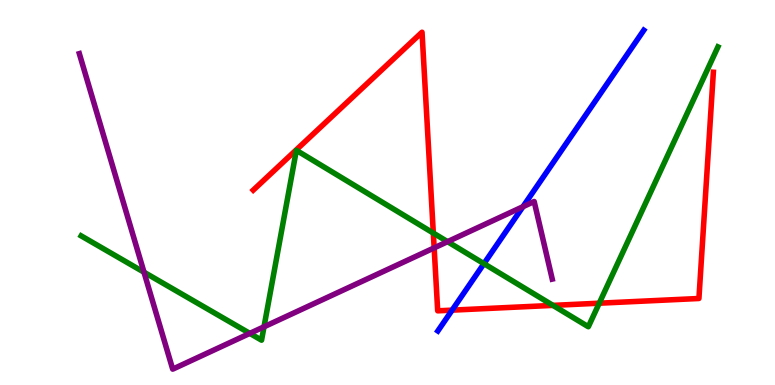[{'lines': ['blue', 'red'], 'intersections': [{'x': 5.83, 'y': 1.94}]}, {'lines': ['green', 'red'], 'intersections': [{'x': 5.59, 'y': 3.95}, {'x': 7.14, 'y': 2.07}, {'x': 7.73, 'y': 2.12}]}, {'lines': ['purple', 'red'], 'intersections': [{'x': 5.6, 'y': 3.56}]}, {'lines': ['blue', 'green'], 'intersections': [{'x': 6.24, 'y': 3.15}]}, {'lines': ['blue', 'purple'], 'intersections': [{'x': 6.75, 'y': 4.63}]}, {'lines': ['green', 'purple'], 'intersections': [{'x': 1.86, 'y': 2.93}, {'x': 3.22, 'y': 1.34}, {'x': 3.41, 'y': 1.51}, {'x': 5.77, 'y': 3.72}]}]